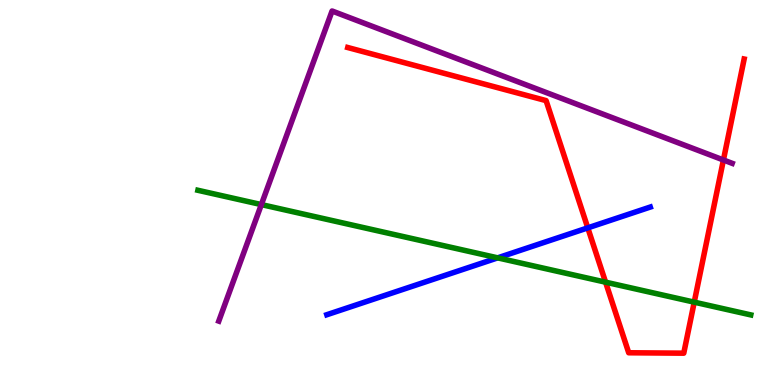[{'lines': ['blue', 'red'], 'intersections': [{'x': 7.58, 'y': 4.08}]}, {'lines': ['green', 'red'], 'intersections': [{'x': 7.81, 'y': 2.67}, {'x': 8.96, 'y': 2.15}]}, {'lines': ['purple', 'red'], 'intersections': [{'x': 9.33, 'y': 5.84}]}, {'lines': ['blue', 'green'], 'intersections': [{'x': 6.42, 'y': 3.3}]}, {'lines': ['blue', 'purple'], 'intersections': []}, {'lines': ['green', 'purple'], 'intersections': [{'x': 3.37, 'y': 4.69}]}]